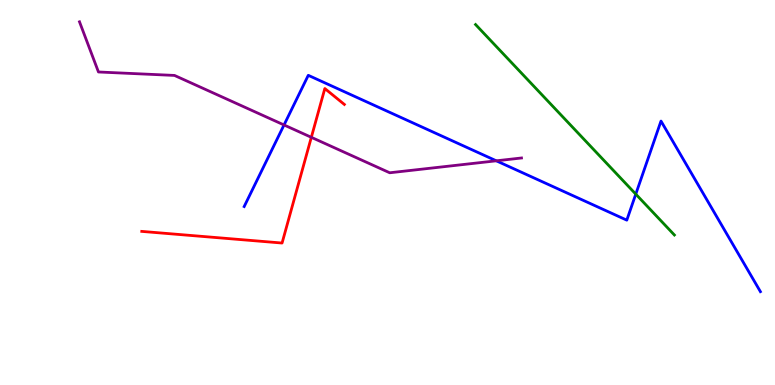[{'lines': ['blue', 'red'], 'intersections': []}, {'lines': ['green', 'red'], 'intersections': []}, {'lines': ['purple', 'red'], 'intersections': [{'x': 4.02, 'y': 6.43}]}, {'lines': ['blue', 'green'], 'intersections': [{'x': 8.2, 'y': 4.96}]}, {'lines': ['blue', 'purple'], 'intersections': [{'x': 3.66, 'y': 6.75}, {'x': 6.4, 'y': 5.82}]}, {'lines': ['green', 'purple'], 'intersections': []}]